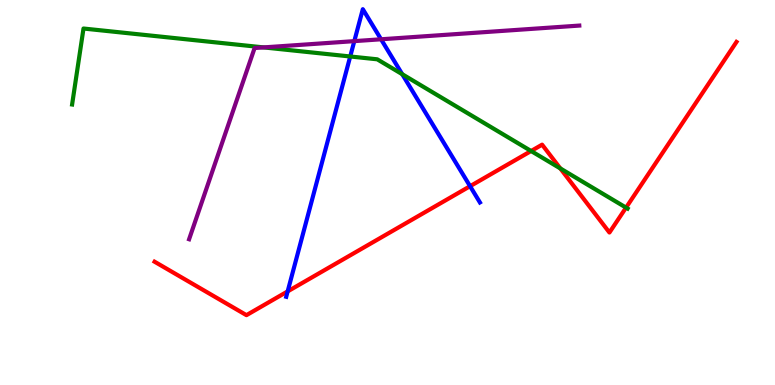[{'lines': ['blue', 'red'], 'intersections': [{'x': 3.71, 'y': 2.43}, {'x': 6.07, 'y': 5.16}]}, {'lines': ['green', 'red'], 'intersections': [{'x': 6.85, 'y': 6.08}, {'x': 7.23, 'y': 5.63}, {'x': 8.08, 'y': 4.61}]}, {'lines': ['purple', 'red'], 'intersections': []}, {'lines': ['blue', 'green'], 'intersections': [{'x': 4.52, 'y': 8.53}, {'x': 5.19, 'y': 8.07}]}, {'lines': ['blue', 'purple'], 'intersections': [{'x': 4.57, 'y': 8.93}, {'x': 4.92, 'y': 8.98}]}, {'lines': ['green', 'purple'], 'intersections': [{'x': 3.4, 'y': 8.77}]}]